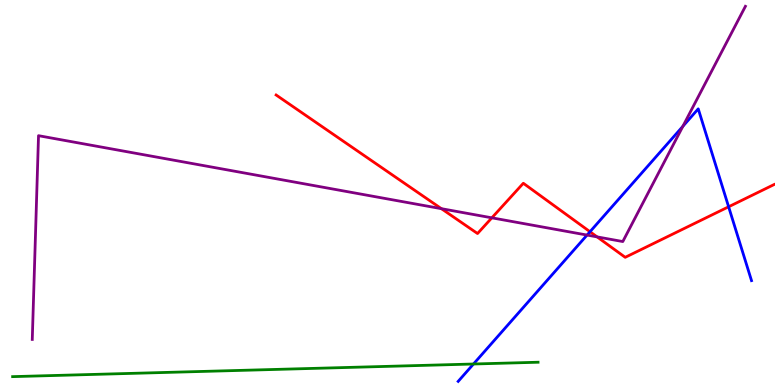[{'lines': ['blue', 'red'], 'intersections': [{'x': 7.61, 'y': 3.98}, {'x': 9.4, 'y': 4.63}]}, {'lines': ['green', 'red'], 'intersections': []}, {'lines': ['purple', 'red'], 'intersections': [{'x': 5.7, 'y': 4.58}, {'x': 6.35, 'y': 4.34}, {'x': 7.7, 'y': 3.85}]}, {'lines': ['blue', 'green'], 'intersections': [{'x': 6.11, 'y': 0.545}]}, {'lines': ['blue', 'purple'], 'intersections': [{'x': 7.57, 'y': 3.89}, {'x': 8.81, 'y': 6.72}]}, {'lines': ['green', 'purple'], 'intersections': []}]